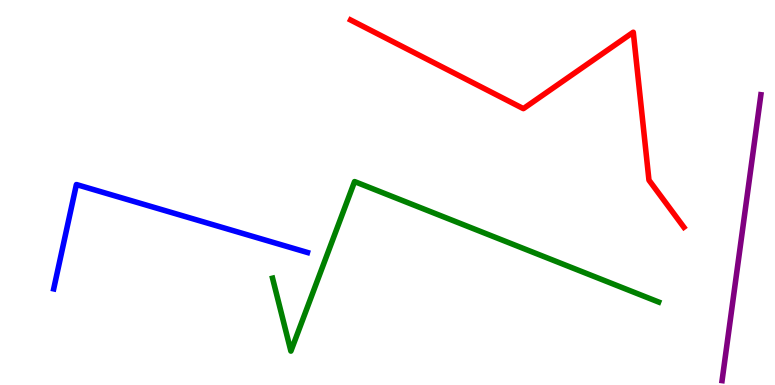[{'lines': ['blue', 'red'], 'intersections': []}, {'lines': ['green', 'red'], 'intersections': []}, {'lines': ['purple', 'red'], 'intersections': []}, {'lines': ['blue', 'green'], 'intersections': []}, {'lines': ['blue', 'purple'], 'intersections': []}, {'lines': ['green', 'purple'], 'intersections': []}]